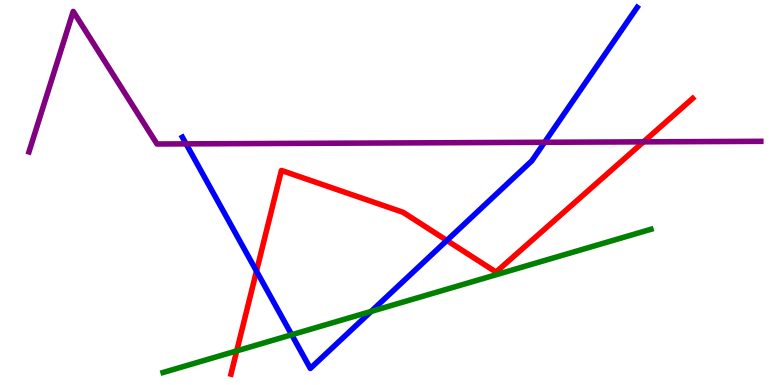[{'lines': ['blue', 'red'], 'intersections': [{'x': 3.31, 'y': 2.96}, {'x': 5.77, 'y': 3.75}]}, {'lines': ['green', 'red'], 'intersections': [{'x': 3.05, 'y': 0.886}]}, {'lines': ['purple', 'red'], 'intersections': [{'x': 8.3, 'y': 6.32}]}, {'lines': ['blue', 'green'], 'intersections': [{'x': 3.76, 'y': 1.31}, {'x': 4.79, 'y': 1.91}]}, {'lines': ['blue', 'purple'], 'intersections': [{'x': 2.4, 'y': 6.26}, {'x': 7.03, 'y': 6.3}]}, {'lines': ['green', 'purple'], 'intersections': []}]